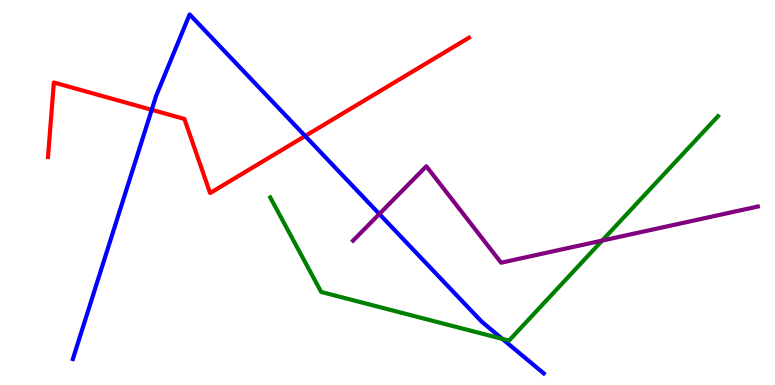[{'lines': ['blue', 'red'], 'intersections': [{'x': 1.96, 'y': 7.15}, {'x': 3.94, 'y': 6.47}]}, {'lines': ['green', 'red'], 'intersections': []}, {'lines': ['purple', 'red'], 'intersections': []}, {'lines': ['blue', 'green'], 'intersections': [{'x': 6.48, 'y': 1.2}]}, {'lines': ['blue', 'purple'], 'intersections': [{'x': 4.89, 'y': 4.44}]}, {'lines': ['green', 'purple'], 'intersections': [{'x': 7.77, 'y': 3.75}]}]